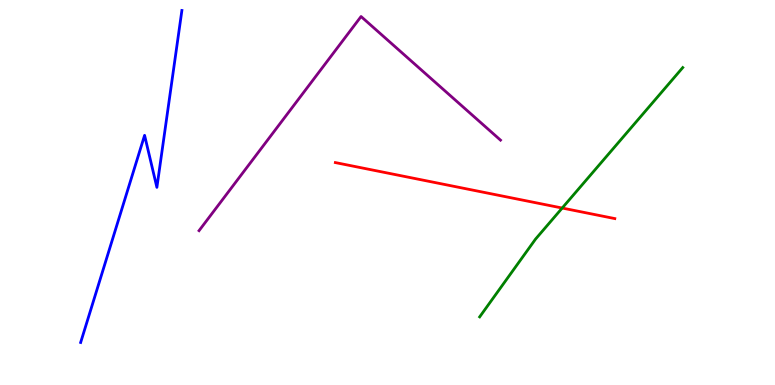[{'lines': ['blue', 'red'], 'intersections': []}, {'lines': ['green', 'red'], 'intersections': [{'x': 7.25, 'y': 4.6}]}, {'lines': ['purple', 'red'], 'intersections': []}, {'lines': ['blue', 'green'], 'intersections': []}, {'lines': ['blue', 'purple'], 'intersections': []}, {'lines': ['green', 'purple'], 'intersections': []}]